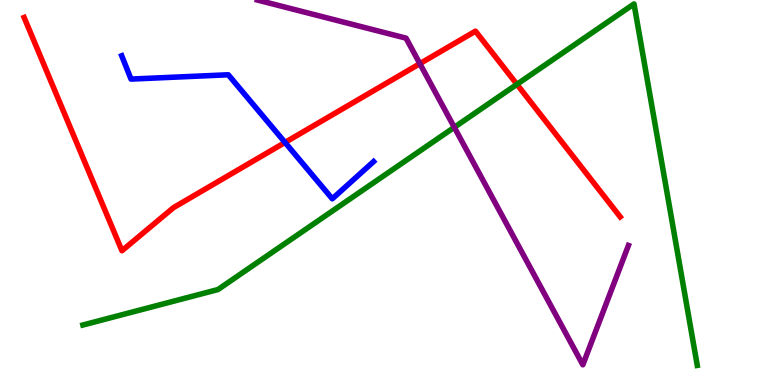[{'lines': ['blue', 'red'], 'intersections': [{'x': 3.68, 'y': 6.3}]}, {'lines': ['green', 'red'], 'intersections': [{'x': 6.67, 'y': 7.81}]}, {'lines': ['purple', 'red'], 'intersections': [{'x': 5.42, 'y': 8.35}]}, {'lines': ['blue', 'green'], 'intersections': []}, {'lines': ['blue', 'purple'], 'intersections': []}, {'lines': ['green', 'purple'], 'intersections': [{'x': 5.86, 'y': 6.69}]}]